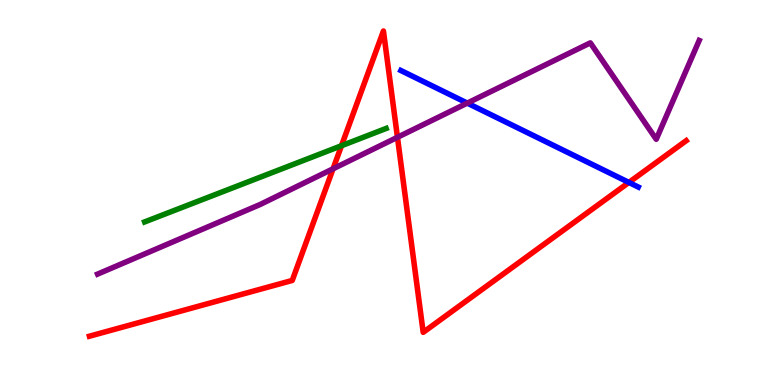[{'lines': ['blue', 'red'], 'intersections': [{'x': 8.11, 'y': 5.26}]}, {'lines': ['green', 'red'], 'intersections': [{'x': 4.41, 'y': 6.21}]}, {'lines': ['purple', 'red'], 'intersections': [{'x': 4.3, 'y': 5.62}, {'x': 5.13, 'y': 6.43}]}, {'lines': ['blue', 'green'], 'intersections': []}, {'lines': ['blue', 'purple'], 'intersections': [{'x': 6.03, 'y': 7.32}]}, {'lines': ['green', 'purple'], 'intersections': []}]